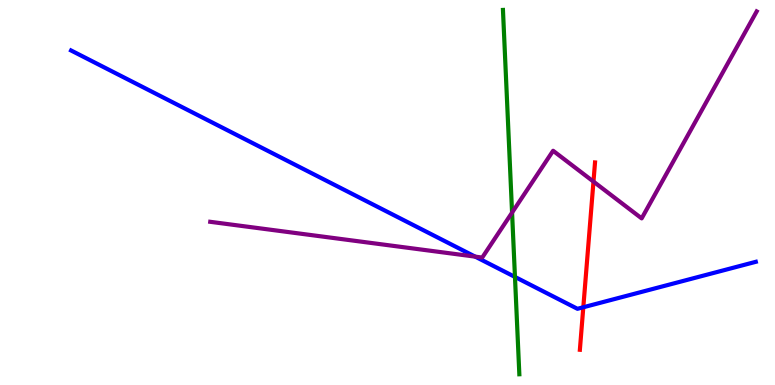[{'lines': ['blue', 'red'], 'intersections': [{'x': 7.53, 'y': 2.02}]}, {'lines': ['green', 'red'], 'intersections': []}, {'lines': ['purple', 'red'], 'intersections': [{'x': 7.66, 'y': 5.28}]}, {'lines': ['blue', 'green'], 'intersections': [{'x': 6.64, 'y': 2.81}]}, {'lines': ['blue', 'purple'], 'intersections': [{'x': 6.13, 'y': 3.33}]}, {'lines': ['green', 'purple'], 'intersections': [{'x': 6.61, 'y': 4.48}]}]